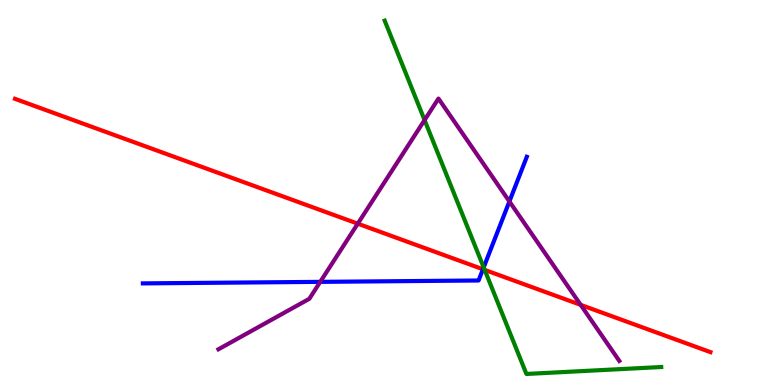[{'lines': ['blue', 'red'], 'intersections': [{'x': 6.23, 'y': 3.01}]}, {'lines': ['green', 'red'], 'intersections': [{'x': 6.25, 'y': 2.99}]}, {'lines': ['purple', 'red'], 'intersections': [{'x': 4.62, 'y': 4.19}, {'x': 7.49, 'y': 2.08}]}, {'lines': ['blue', 'green'], 'intersections': [{'x': 6.24, 'y': 3.05}]}, {'lines': ['blue', 'purple'], 'intersections': [{'x': 4.13, 'y': 2.68}, {'x': 6.57, 'y': 4.77}]}, {'lines': ['green', 'purple'], 'intersections': [{'x': 5.48, 'y': 6.88}]}]